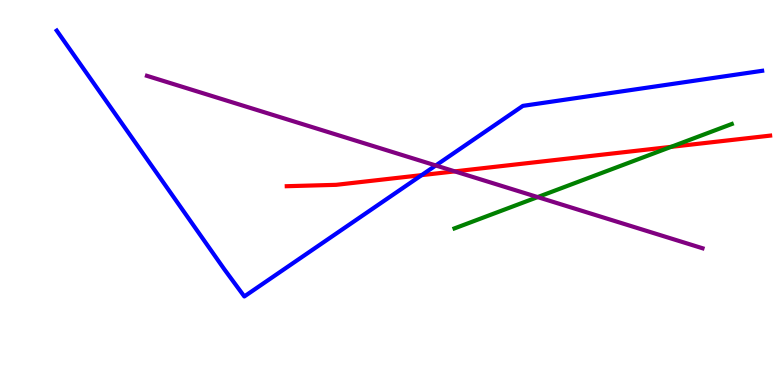[{'lines': ['blue', 'red'], 'intersections': [{'x': 5.44, 'y': 5.45}]}, {'lines': ['green', 'red'], 'intersections': [{'x': 8.66, 'y': 6.19}]}, {'lines': ['purple', 'red'], 'intersections': [{'x': 5.87, 'y': 5.55}]}, {'lines': ['blue', 'green'], 'intersections': []}, {'lines': ['blue', 'purple'], 'intersections': [{'x': 5.62, 'y': 5.7}]}, {'lines': ['green', 'purple'], 'intersections': [{'x': 6.94, 'y': 4.88}]}]